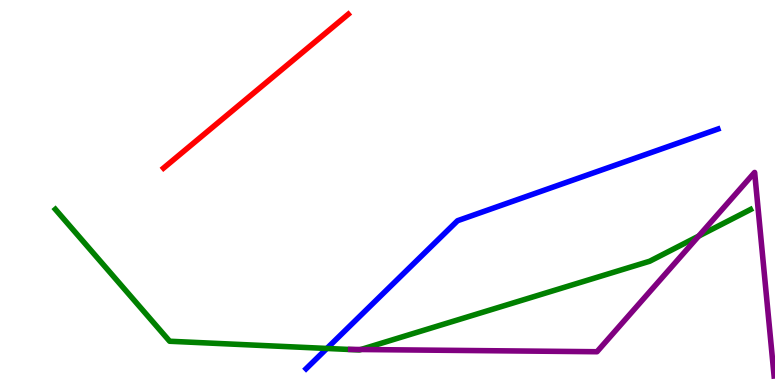[{'lines': ['blue', 'red'], 'intersections': []}, {'lines': ['green', 'red'], 'intersections': []}, {'lines': ['purple', 'red'], 'intersections': []}, {'lines': ['blue', 'green'], 'intersections': [{'x': 4.22, 'y': 0.949}]}, {'lines': ['blue', 'purple'], 'intersections': []}, {'lines': ['green', 'purple'], 'intersections': [{'x': 4.66, 'y': 0.922}, {'x': 9.01, 'y': 3.87}]}]